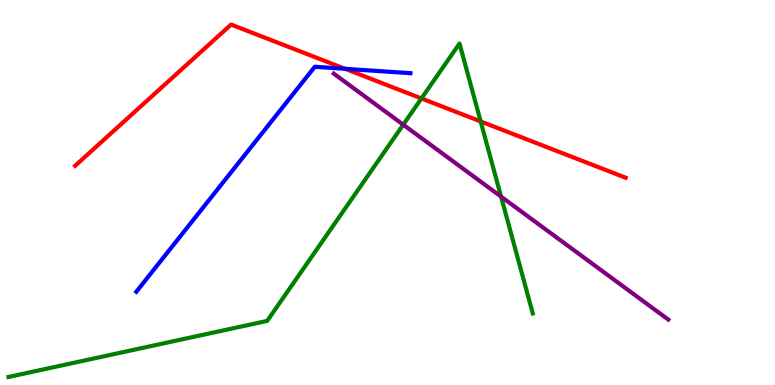[{'lines': ['blue', 'red'], 'intersections': [{'x': 4.45, 'y': 8.21}]}, {'lines': ['green', 'red'], 'intersections': [{'x': 5.44, 'y': 7.44}, {'x': 6.2, 'y': 6.85}]}, {'lines': ['purple', 'red'], 'intersections': []}, {'lines': ['blue', 'green'], 'intersections': []}, {'lines': ['blue', 'purple'], 'intersections': []}, {'lines': ['green', 'purple'], 'intersections': [{'x': 5.2, 'y': 6.76}, {'x': 6.47, 'y': 4.89}]}]